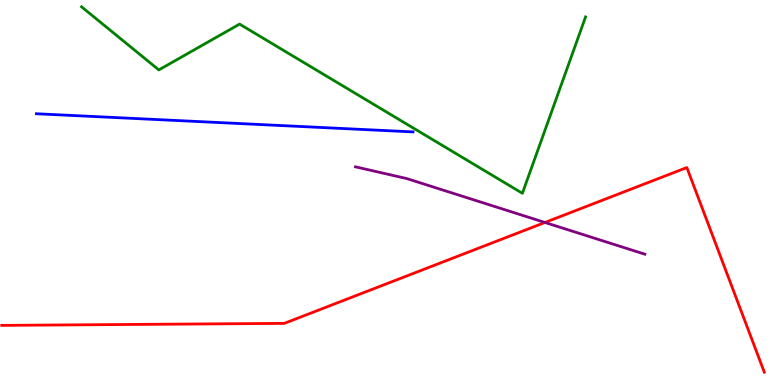[{'lines': ['blue', 'red'], 'intersections': []}, {'lines': ['green', 'red'], 'intersections': []}, {'lines': ['purple', 'red'], 'intersections': [{'x': 7.03, 'y': 4.22}]}, {'lines': ['blue', 'green'], 'intersections': []}, {'lines': ['blue', 'purple'], 'intersections': []}, {'lines': ['green', 'purple'], 'intersections': []}]